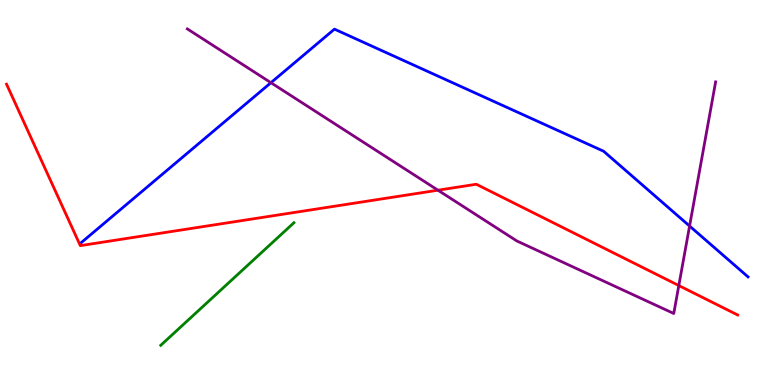[{'lines': ['blue', 'red'], 'intersections': []}, {'lines': ['green', 'red'], 'intersections': []}, {'lines': ['purple', 'red'], 'intersections': [{'x': 5.65, 'y': 5.06}, {'x': 8.76, 'y': 2.58}]}, {'lines': ['blue', 'green'], 'intersections': []}, {'lines': ['blue', 'purple'], 'intersections': [{'x': 3.5, 'y': 7.85}, {'x': 8.9, 'y': 4.13}]}, {'lines': ['green', 'purple'], 'intersections': []}]